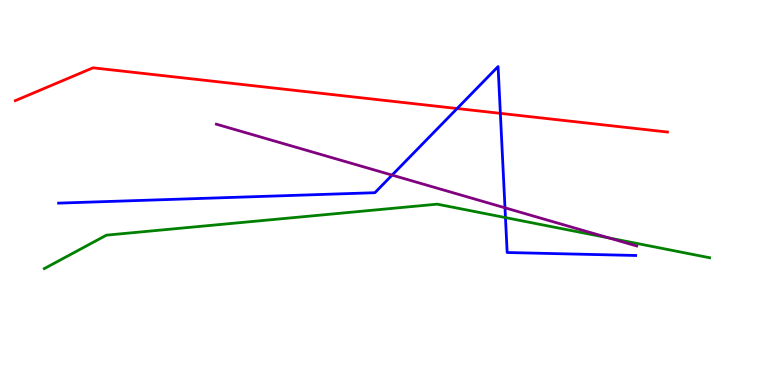[{'lines': ['blue', 'red'], 'intersections': [{'x': 5.9, 'y': 7.18}, {'x': 6.46, 'y': 7.06}]}, {'lines': ['green', 'red'], 'intersections': []}, {'lines': ['purple', 'red'], 'intersections': []}, {'lines': ['blue', 'green'], 'intersections': [{'x': 6.52, 'y': 4.35}]}, {'lines': ['blue', 'purple'], 'intersections': [{'x': 5.06, 'y': 5.45}, {'x': 6.52, 'y': 4.6}]}, {'lines': ['green', 'purple'], 'intersections': [{'x': 7.86, 'y': 3.82}]}]